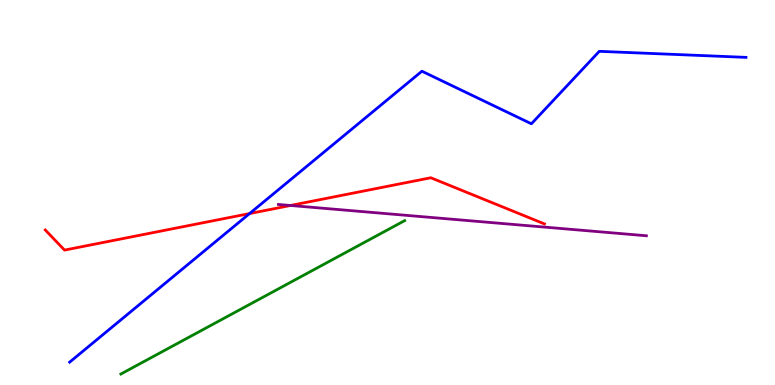[{'lines': ['blue', 'red'], 'intersections': [{'x': 3.22, 'y': 4.45}]}, {'lines': ['green', 'red'], 'intersections': []}, {'lines': ['purple', 'red'], 'intersections': [{'x': 3.75, 'y': 4.66}]}, {'lines': ['blue', 'green'], 'intersections': []}, {'lines': ['blue', 'purple'], 'intersections': []}, {'lines': ['green', 'purple'], 'intersections': []}]